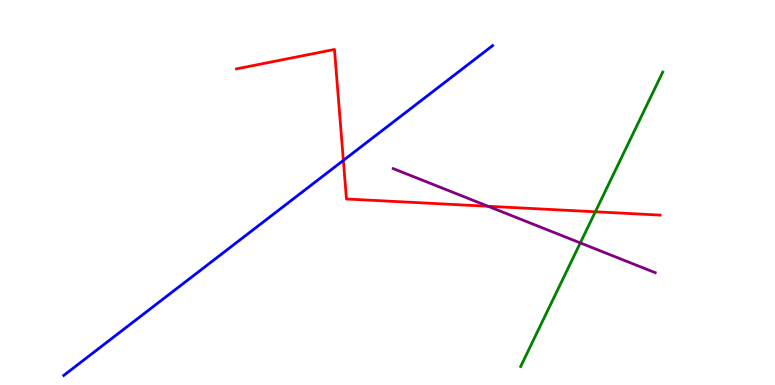[{'lines': ['blue', 'red'], 'intersections': [{'x': 4.43, 'y': 5.83}]}, {'lines': ['green', 'red'], 'intersections': [{'x': 7.68, 'y': 4.5}]}, {'lines': ['purple', 'red'], 'intersections': [{'x': 6.3, 'y': 4.64}]}, {'lines': ['blue', 'green'], 'intersections': []}, {'lines': ['blue', 'purple'], 'intersections': []}, {'lines': ['green', 'purple'], 'intersections': [{'x': 7.49, 'y': 3.69}]}]